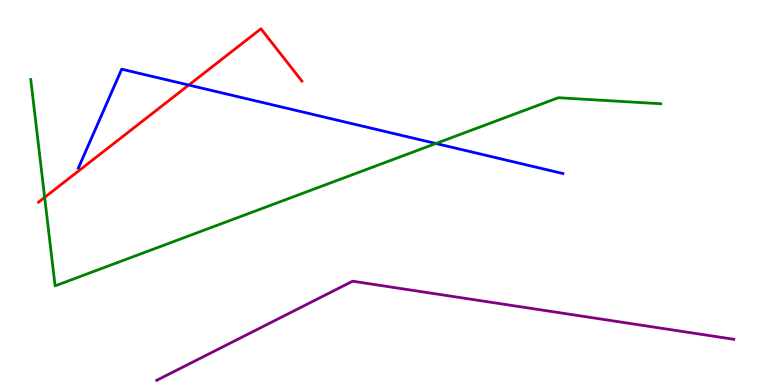[{'lines': ['blue', 'red'], 'intersections': [{'x': 2.44, 'y': 7.79}]}, {'lines': ['green', 'red'], 'intersections': [{'x': 0.576, 'y': 4.87}]}, {'lines': ['purple', 'red'], 'intersections': []}, {'lines': ['blue', 'green'], 'intersections': [{'x': 5.62, 'y': 6.27}]}, {'lines': ['blue', 'purple'], 'intersections': []}, {'lines': ['green', 'purple'], 'intersections': []}]